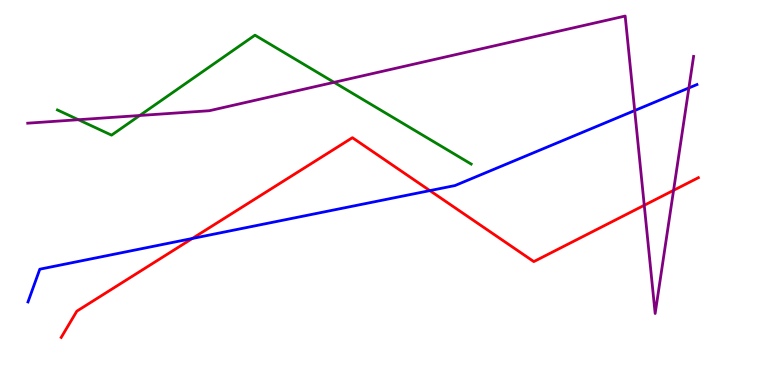[{'lines': ['blue', 'red'], 'intersections': [{'x': 2.48, 'y': 3.81}, {'x': 5.55, 'y': 5.05}]}, {'lines': ['green', 'red'], 'intersections': []}, {'lines': ['purple', 'red'], 'intersections': [{'x': 8.31, 'y': 4.67}, {'x': 8.69, 'y': 5.06}]}, {'lines': ['blue', 'green'], 'intersections': []}, {'lines': ['blue', 'purple'], 'intersections': [{'x': 8.19, 'y': 7.13}, {'x': 8.89, 'y': 7.72}]}, {'lines': ['green', 'purple'], 'intersections': [{'x': 1.01, 'y': 6.89}, {'x': 1.8, 'y': 7.0}, {'x': 4.31, 'y': 7.86}]}]